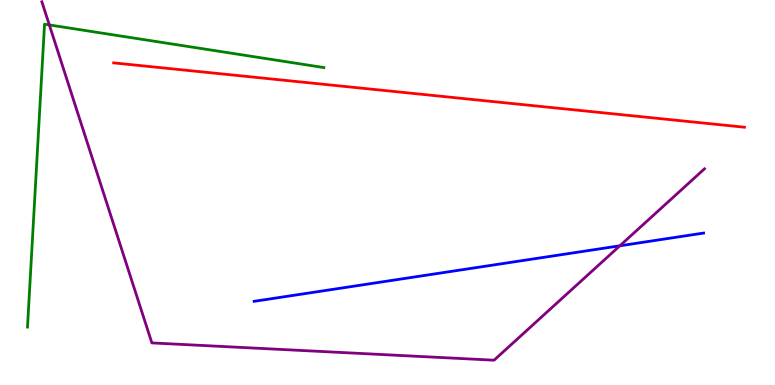[{'lines': ['blue', 'red'], 'intersections': []}, {'lines': ['green', 'red'], 'intersections': []}, {'lines': ['purple', 'red'], 'intersections': []}, {'lines': ['blue', 'green'], 'intersections': []}, {'lines': ['blue', 'purple'], 'intersections': [{'x': 8.0, 'y': 3.62}]}, {'lines': ['green', 'purple'], 'intersections': [{'x': 0.636, 'y': 9.35}]}]